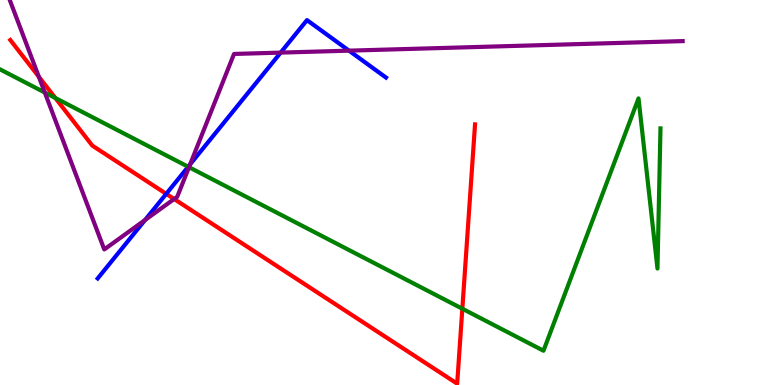[{'lines': ['blue', 'red'], 'intersections': [{'x': 2.14, 'y': 4.97}]}, {'lines': ['green', 'red'], 'intersections': [{'x': 0.714, 'y': 7.46}, {'x': 5.97, 'y': 1.98}]}, {'lines': ['purple', 'red'], 'intersections': [{'x': 0.501, 'y': 8.01}, {'x': 2.25, 'y': 4.83}]}, {'lines': ['blue', 'green'], 'intersections': [{'x': 2.43, 'y': 5.67}]}, {'lines': ['blue', 'purple'], 'intersections': [{'x': 1.87, 'y': 4.28}, {'x': 2.45, 'y': 5.73}, {'x': 3.62, 'y': 8.63}, {'x': 4.5, 'y': 8.68}]}, {'lines': ['green', 'purple'], 'intersections': [{'x': 0.578, 'y': 7.6}, {'x': 2.44, 'y': 5.66}]}]